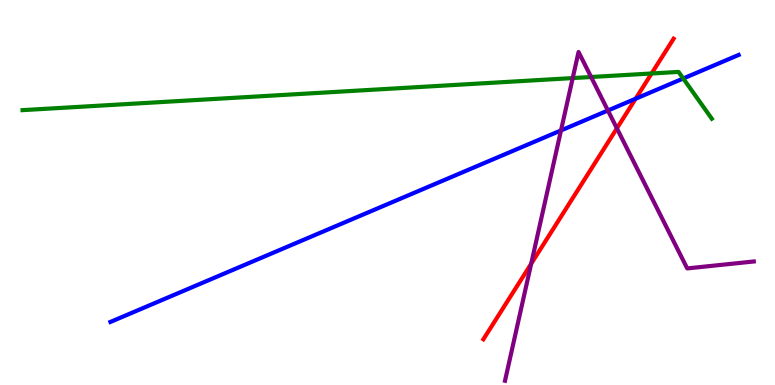[{'lines': ['blue', 'red'], 'intersections': [{'x': 8.2, 'y': 7.44}]}, {'lines': ['green', 'red'], 'intersections': [{'x': 8.41, 'y': 8.09}]}, {'lines': ['purple', 'red'], 'intersections': [{'x': 6.85, 'y': 3.15}, {'x': 7.96, 'y': 6.67}]}, {'lines': ['blue', 'green'], 'intersections': [{'x': 8.82, 'y': 7.96}]}, {'lines': ['blue', 'purple'], 'intersections': [{'x': 7.24, 'y': 6.61}, {'x': 7.84, 'y': 7.13}]}, {'lines': ['green', 'purple'], 'intersections': [{'x': 7.39, 'y': 7.97}, {'x': 7.63, 'y': 8.0}]}]